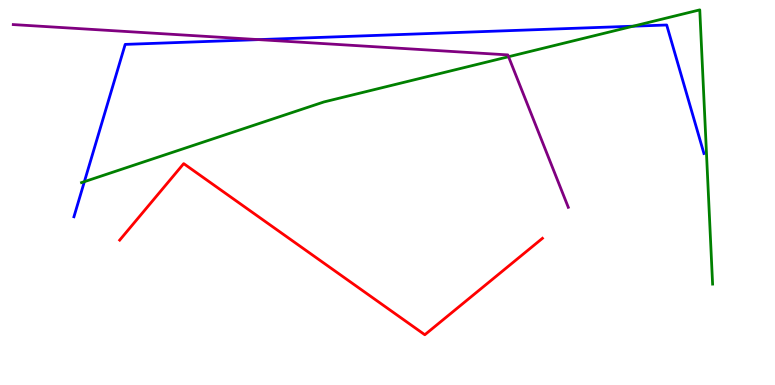[{'lines': ['blue', 'red'], 'intersections': []}, {'lines': ['green', 'red'], 'intersections': []}, {'lines': ['purple', 'red'], 'intersections': []}, {'lines': ['blue', 'green'], 'intersections': [{'x': 1.09, 'y': 5.28}, {'x': 8.17, 'y': 9.32}]}, {'lines': ['blue', 'purple'], 'intersections': [{'x': 3.34, 'y': 8.97}]}, {'lines': ['green', 'purple'], 'intersections': [{'x': 6.56, 'y': 8.53}]}]